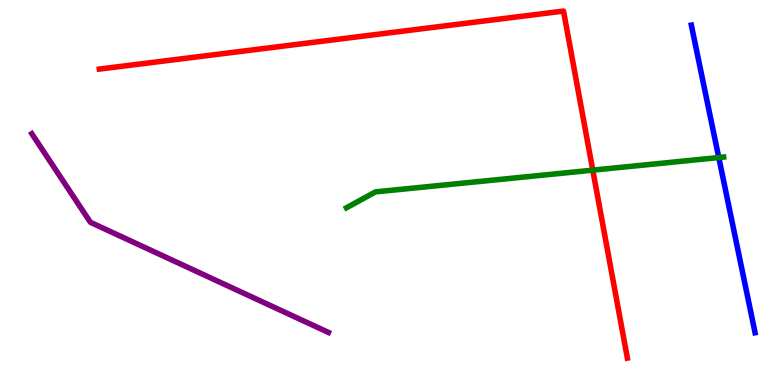[{'lines': ['blue', 'red'], 'intersections': []}, {'lines': ['green', 'red'], 'intersections': [{'x': 7.65, 'y': 5.58}]}, {'lines': ['purple', 'red'], 'intersections': []}, {'lines': ['blue', 'green'], 'intersections': [{'x': 9.27, 'y': 5.91}]}, {'lines': ['blue', 'purple'], 'intersections': []}, {'lines': ['green', 'purple'], 'intersections': []}]